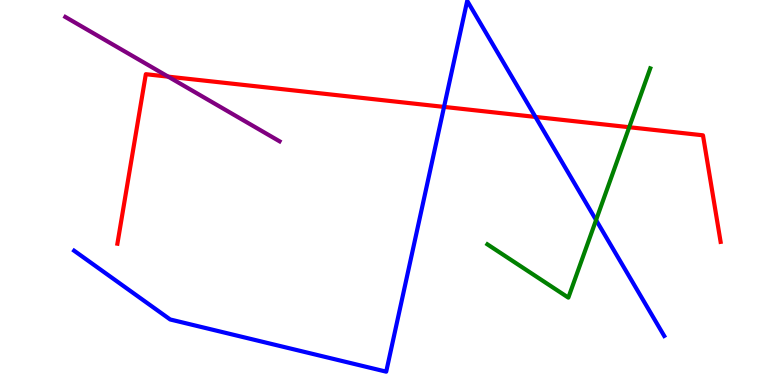[{'lines': ['blue', 'red'], 'intersections': [{'x': 5.73, 'y': 7.22}, {'x': 6.91, 'y': 6.96}]}, {'lines': ['green', 'red'], 'intersections': [{'x': 8.12, 'y': 6.7}]}, {'lines': ['purple', 'red'], 'intersections': [{'x': 2.17, 'y': 8.01}]}, {'lines': ['blue', 'green'], 'intersections': [{'x': 7.69, 'y': 4.28}]}, {'lines': ['blue', 'purple'], 'intersections': []}, {'lines': ['green', 'purple'], 'intersections': []}]